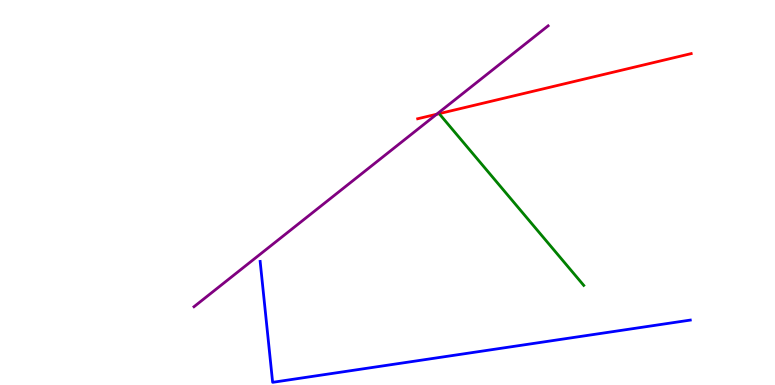[{'lines': ['blue', 'red'], 'intersections': []}, {'lines': ['green', 'red'], 'intersections': []}, {'lines': ['purple', 'red'], 'intersections': [{'x': 5.63, 'y': 7.03}]}, {'lines': ['blue', 'green'], 'intersections': []}, {'lines': ['blue', 'purple'], 'intersections': []}, {'lines': ['green', 'purple'], 'intersections': []}]